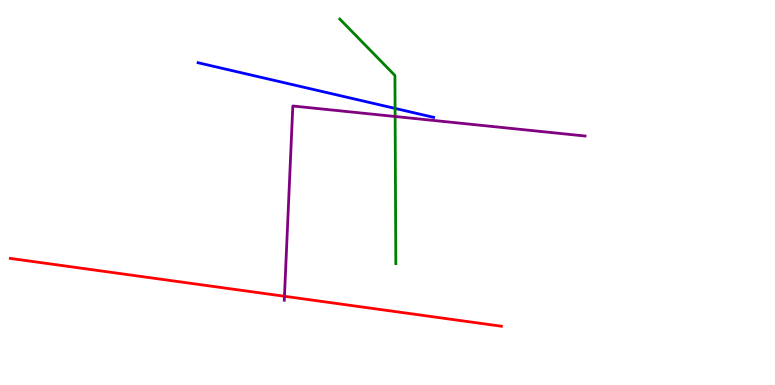[{'lines': ['blue', 'red'], 'intersections': []}, {'lines': ['green', 'red'], 'intersections': []}, {'lines': ['purple', 'red'], 'intersections': [{'x': 3.67, 'y': 2.3}]}, {'lines': ['blue', 'green'], 'intersections': [{'x': 5.1, 'y': 7.18}]}, {'lines': ['blue', 'purple'], 'intersections': []}, {'lines': ['green', 'purple'], 'intersections': [{'x': 5.1, 'y': 6.97}]}]